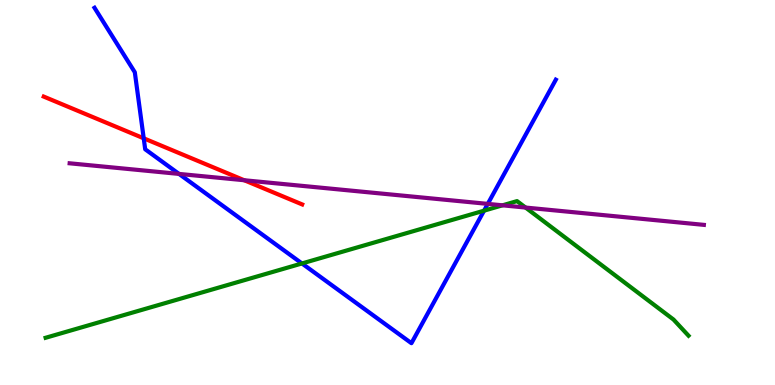[{'lines': ['blue', 'red'], 'intersections': [{'x': 1.85, 'y': 6.41}]}, {'lines': ['green', 'red'], 'intersections': []}, {'lines': ['purple', 'red'], 'intersections': [{'x': 3.15, 'y': 5.32}]}, {'lines': ['blue', 'green'], 'intersections': [{'x': 3.9, 'y': 3.16}, {'x': 6.25, 'y': 4.53}]}, {'lines': ['blue', 'purple'], 'intersections': [{'x': 2.31, 'y': 5.48}, {'x': 6.29, 'y': 4.7}]}, {'lines': ['green', 'purple'], 'intersections': [{'x': 6.48, 'y': 4.67}, {'x': 6.78, 'y': 4.61}]}]